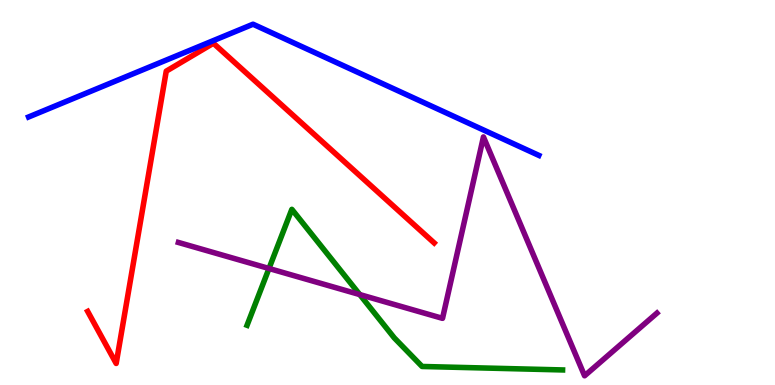[{'lines': ['blue', 'red'], 'intersections': []}, {'lines': ['green', 'red'], 'intersections': []}, {'lines': ['purple', 'red'], 'intersections': []}, {'lines': ['blue', 'green'], 'intersections': []}, {'lines': ['blue', 'purple'], 'intersections': []}, {'lines': ['green', 'purple'], 'intersections': [{'x': 3.47, 'y': 3.03}, {'x': 4.64, 'y': 2.35}]}]